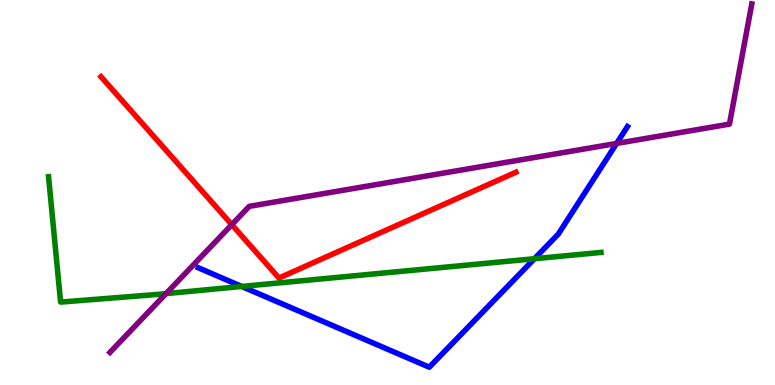[{'lines': ['blue', 'red'], 'intersections': []}, {'lines': ['green', 'red'], 'intersections': []}, {'lines': ['purple', 'red'], 'intersections': [{'x': 2.99, 'y': 4.16}]}, {'lines': ['blue', 'green'], 'intersections': [{'x': 3.12, 'y': 2.56}, {'x': 6.9, 'y': 3.28}]}, {'lines': ['blue', 'purple'], 'intersections': [{'x': 7.96, 'y': 6.27}]}, {'lines': ['green', 'purple'], 'intersections': [{'x': 2.14, 'y': 2.37}]}]